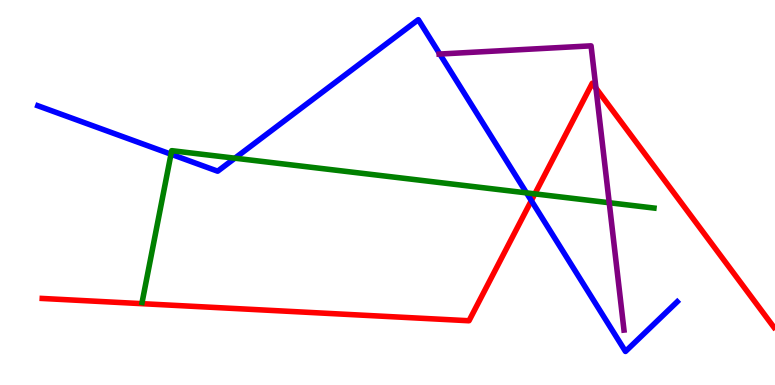[{'lines': ['blue', 'red'], 'intersections': [{'x': 6.86, 'y': 4.79}]}, {'lines': ['green', 'red'], 'intersections': [{'x': 6.9, 'y': 4.96}]}, {'lines': ['purple', 'red'], 'intersections': [{'x': 7.69, 'y': 7.71}]}, {'lines': ['blue', 'green'], 'intersections': [{'x': 2.21, 'y': 5.99}, {'x': 3.03, 'y': 5.89}, {'x': 6.79, 'y': 4.99}]}, {'lines': ['blue', 'purple'], 'intersections': [{'x': 5.67, 'y': 8.6}]}, {'lines': ['green', 'purple'], 'intersections': [{'x': 7.86, 'y': 4.73}]}]